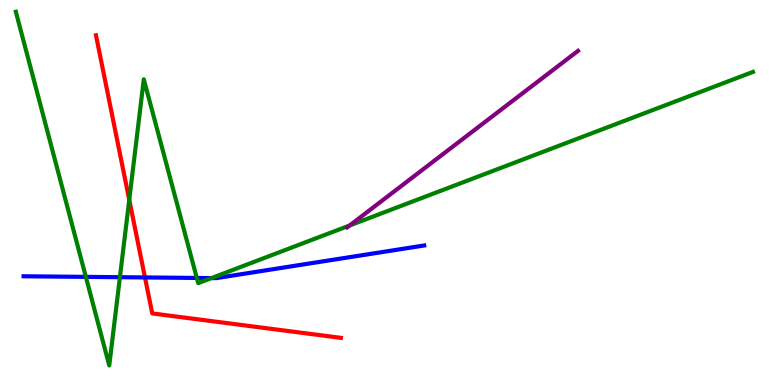[{'lines': ['blue', 'red'], 'intersections': [{'x': 1.87, 'y': 2.79}]}, {'lines': ['green', 'red'], 'intersections': [{'x': 1.67, 'y': 4.81}]}, {'lines': ['purple', 'red'], 'intersections': []}, {'lines': ['blue', 'green'], 'intersections': [{'x': 1.11, 'y': 2.81}, {'x': 1.55, 'y': 2.8}, {'x': 2.54, 'y': 2.78}, {'x': 2.73, 'y': 2.78}]}, {'lines': ['blue', 'purple'], 'intersections': []}, {'lines': ['green', 'purple'], 'intersections': [{'x': 4.51, 'y': 4.14}]}]